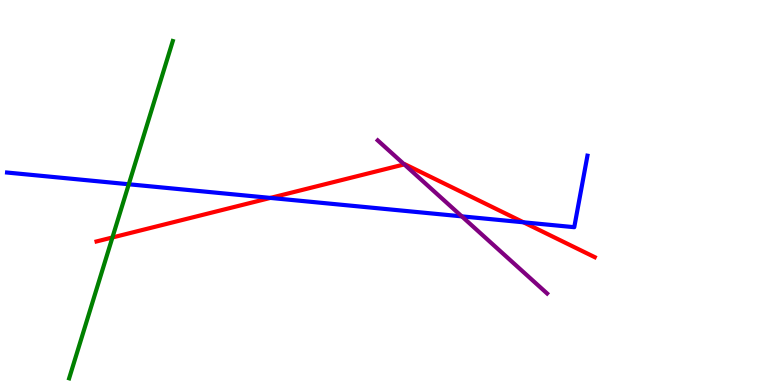[{'lines': ['blue', 'red'], 'intersections': [{'x': 3.49, 'y': 4.86}, {'x': 6.75, 'y': 4.23}]}, {'lines': ['green', 'red'], 'intersections': [{'x': 1.45, 'y': 3.83}]}, {'lines': ['purple', 'red'], 'intersections': [{'x': 5.22, 'y': 5.73}]}, {'lines': ['blue', 'green'], 'intersections': [{'x': 1.66, 'y': 5.21}]}, {'lines': ['blue', 'purple'], 'intersections': [{'x': 5.96, 'y': 4.38}]}, {'lines': ['green', 'purple'], 'intersections': []}]